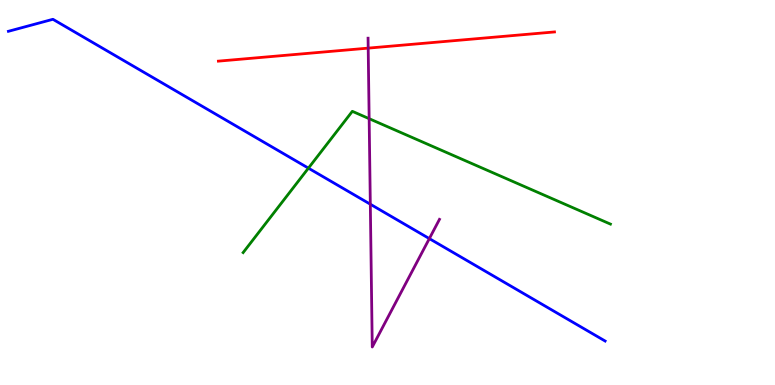[{'lines': ['blue', 'red'], 'intersections': []}, {'lines': ['green', 'red'], 'intersections': []}, {'lines': ['purple', 'red'], 'intersections': [{'x': 4.75, 'y': 8.75}]}, {'lines': ['blue', 'green'], 'intersections': [{'x': 3.98, 'y': 5.63}]}, {'lines': ['blue', 'purple'], 'intersections': [{'x': 4.78, 'y': 4.7}, {'x': 5.54, 'y': 3.8}]}, {'lines': ['green', 'purple'], 'intersections': [{'x': 4.76, 'y': 6.92}]}]